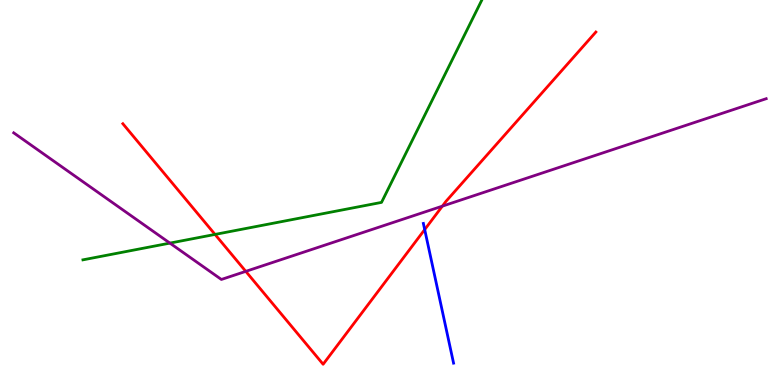[{'lines': ['blue', 'red'], 'intersections': [{'x': 5.48, 'y': 4.04}]}, {'lines': ['green', 'red'], 'intersections': [{'x': 2.77, 'y': 3.91}]}, {'lines': ['purple', 'red'], 'intersections': [{'x': 3.17, 'y': 2.95}, {'x': 5.71, 'y': 4.65}]}, {'lines': ['blue', 'green'], 'intersections': []}, {'lines': ['blue', 'purple'], 'intersections': []}, {'lines': ['green', 'purple'], 'intersections': [{'x': 2.19, 'y': 3.69}]}]